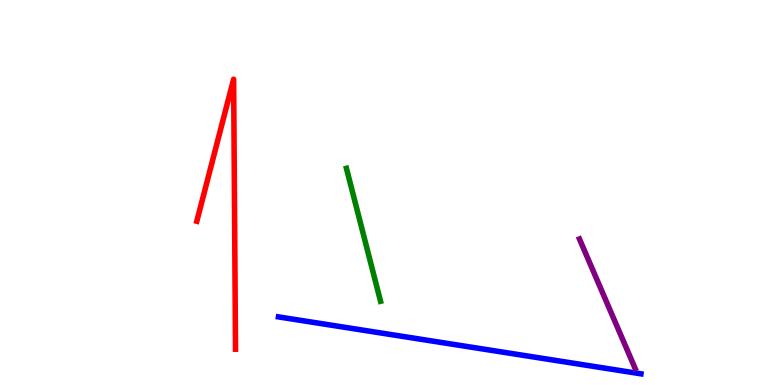[{'lines': ['blue', 'red'], 'intersections': []}, {'lines': ['green', 'red'], 'intersections': []}, {'lines': ['purple', 'red'], 'intersections': []}, {'lines': ['blue', 'green'], 'intersections': []}, {'lines': ['blue', 'purple'], 'intersections': []}, {'lines': ['green', 'purple'], 'intersections': []}]